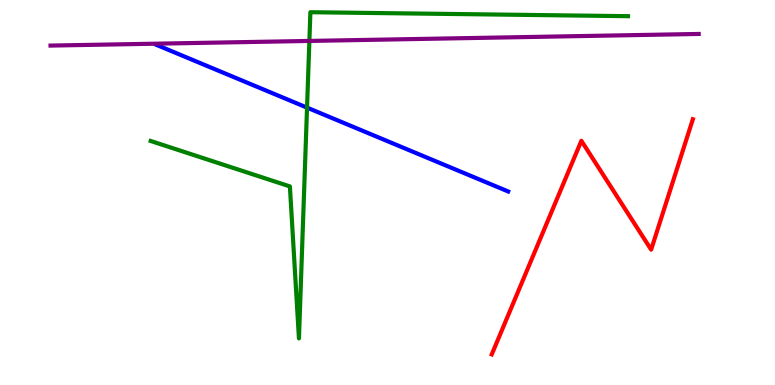[{'lines': ['blue', 'red'], 'intersections': []}, {'lines': ['green', 'red'], 'intersections': []}, {'lines': ['purple', 'red'], 'intersections': []}, {'lines': ['blue', 'green'], 'intersections': [{'x': 3.96, 'y': 7.2}]}, {'lines': ['blue', 'purple'], 'intersections': []}, {'lines': ['green', 'purple'], 'intersections': [{'x': 3.99, 'y': 8.94}]}]